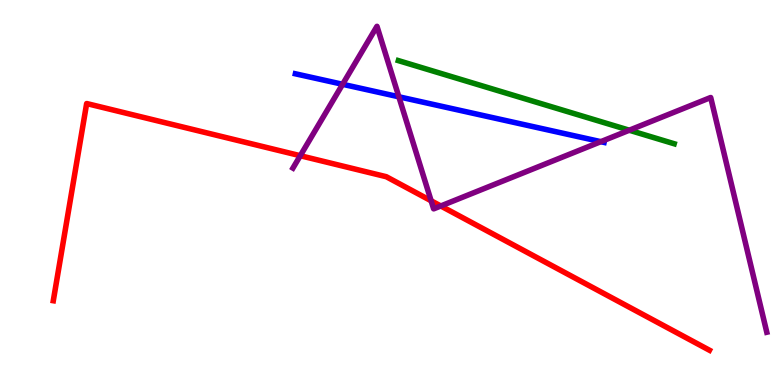[{'lines': ['blue', 'red'], 'intersections': []}, {'lines': ['green', 'red'], 'intersections': []}, {'lines': ['purple', 'red'], 'intersections': [{'x': 3.87, 'y': 5.96}, {'x': 5.56, 'y': 4.78}, {'x': 5.69, 'y': 4.65}]}, {'lines': ['blue', 'green'], 'intersections': []}, {'lines': ['blue', 'purple'], 'intersections': [{'x': 4.42, 'y': 7.81}, {'x': 5.15, 'y': 7.49}, {'x': 7.75, 'y': 6.32}]}, {'lines': ['green', 'purple'], 'intersections': [{'x': 8.12, 'y': 6.62}]}]